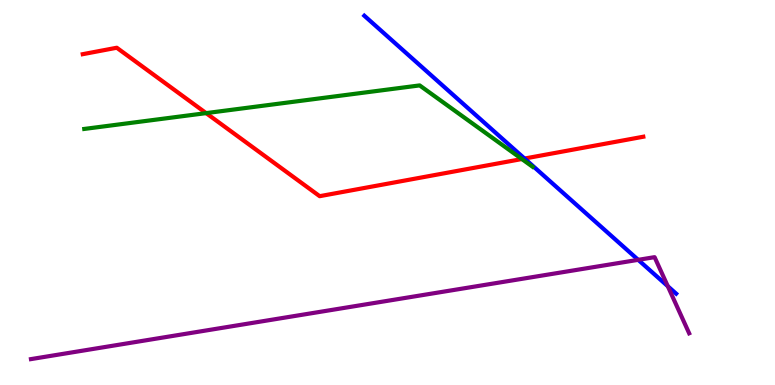[{'lines': ['blue', 'red'], 'intersections': [{'x': 6.77, 'y': 5.88}]}, {'lines': ['green', 'red'], 'intersections': [{'x': 2.66, 'y': 7.06}, {'x': 6.73, 'y': 5.87}]}, {'lines': ['purple', 'red'], 'intersections': []}, {'lines': ['blue', 'green'], 'intersections': []}, {'lines': ['blue', 'purple'], 'intersections': [{'x': 8.23, 'y': 3.25}, {'x': 8.62, 'y': 2.57}]}, {'lines': ['green', 'purple'], 'intersections': []}]